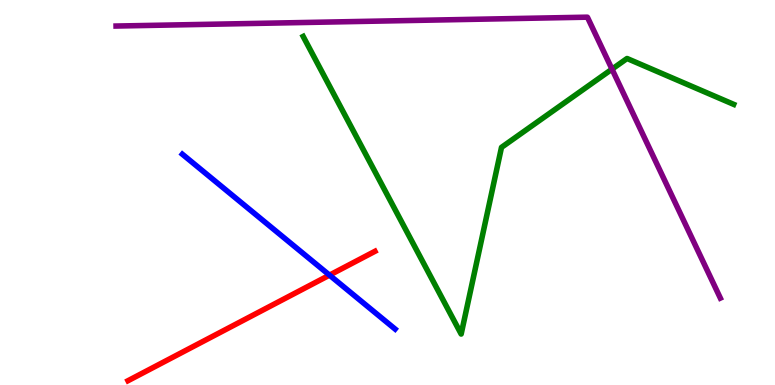[{'lines': ['blue', 'red'], 'intersections': [{'x': 4.25, 'y': 2.85}]}, {'lines': ['green', 'red'], 'intersections': []}, {'lines': ['purple', 'red'], 'intersections': []}, {'lines': ['blue', 'green'], 'intersections': []}, {'lines': ['blue', 'purple'], 'intersections': []}, {'lines': ['green', 'purple'], 'intersections': [{'x': 7.9, 'y': 8.2}]}]